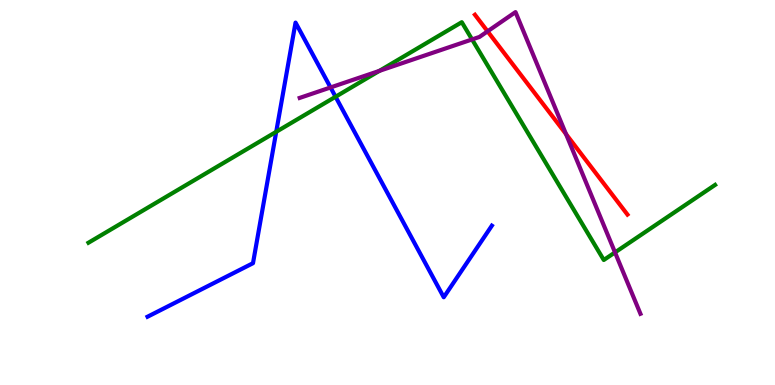[{'lines': ['blue', 'red'], 'intersections': []}, {'lines': ['green', 'red'], 'intersections': []}, {'lines': ['purple', 'red'], 'intersections': [{'x': 6.29, 'y': 9.19}, {'x': 7.3, 'y': 6.52}]}, {'lines': ['blue', 'green'], 'intersections': [{'x': 3.56, 'y': 6.58}, {'x': 4.33, 'y': 7.49}]}, {'lines': ['blue', 'purple'], 'intersections': [{'x': 4.26, 'y': 7.73}]}, {'lines': ['green', 'purple'], 'intersections': [{'x': 4.89, 'y': 8.16}, {'x': 6.09, 'y': 8.98}, {'x': 7.94, 'y': 3.44}]}]